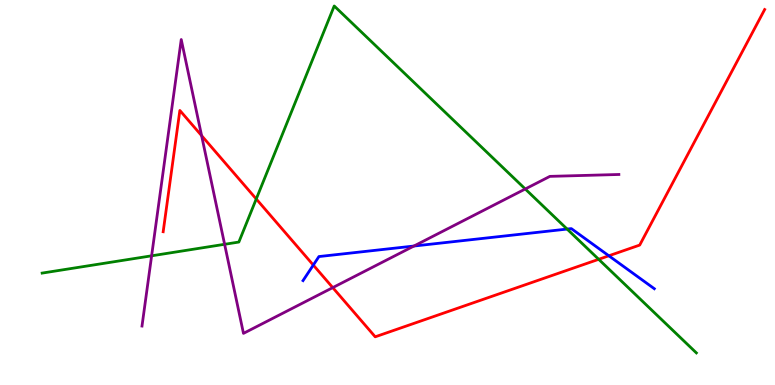[{'lines': ['blue', 'red'], 'intersections': [{'x': 4.04, 'y': 3.12}, {'x': 7.86, 'y': 3.36}]}, {'lines': ['green', 'red'], 'intersections': [{'x': 3.31, 'y': 4.83}, {'x': 7.72, 'y': 3.26}]}, {'lines': ['purple', 'red'], 'intersections': [{'x': 2.6, 'y': 6.48}, {'x': 4.29, 'y': 2.53}]}, {'lines': ['blue', 'green'], 'intersections': [{'x': 7.32, 'y': 4.05}]}, {'lines': ['blue', 'purple'], 'intersections': [{'x': 5.34, 'y': 3.61}]}, {'lines': ['green', 'purple'], 'intersections': [{'x': 1.96, 'y': 3.36}, {'x': 2.9, 'y': 3.65}, {'x': 6.78, 'y': 5.09}]}]